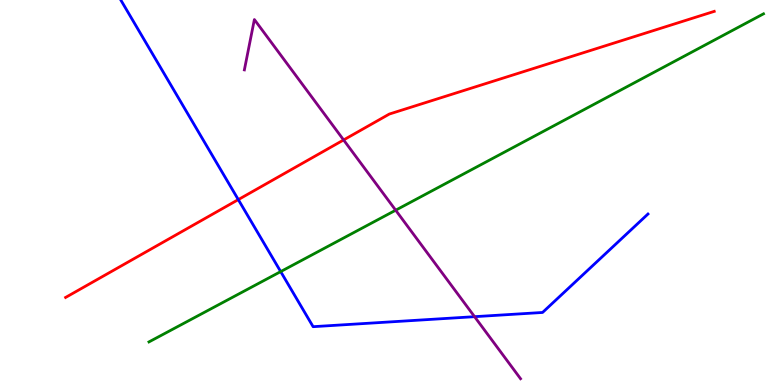[{'lines': ['blue', 'red'], 'intersections': [{'x': 3.07, 'y': 4.82}]}, {'lines': ['green', 'red'], 'intersections': []}, {'lines': ['purple', 'red'], 'intersections': [{'x': 4.43, 'y': 6.36}]}, {'lines': ['blue', 'green'], 'intersections': [{'x': 3.62, 'y': 2.95}]}, {'lines': ['blue', 'purple'], 'intersections': [{'x': 6.12, 'y': 1.77}]}, {'lines': ['green', 'purple'], 'intersections': [{'x': 5.11, 'y': 4.54}]}]